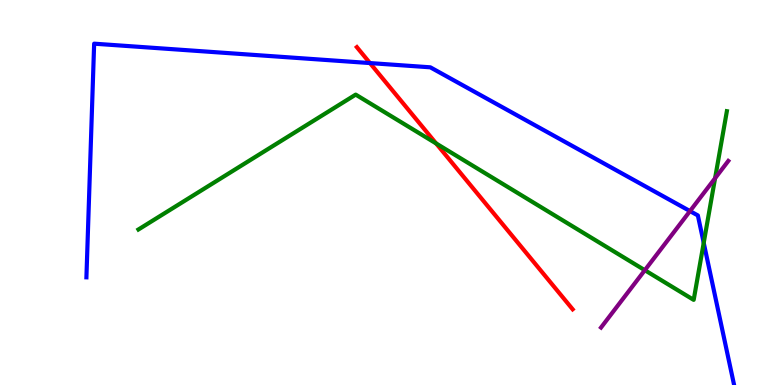[{'lines': ['blue', 'red'], 'intersections': [{'x': 4.77, 'y': 8.36}]}, {'lines': ['green', 'red'], 'intersections': [{'x': 5.63, 'y': 6.27}]}, {'lines': ['purple', 'red'], 'intersections': []}, {'lines': ['blue', 'green'], 'intersections': [{'x': 9.08, 'y': 3.69}]}, {'lines': ['blue', 'purple'], 'intersections': [{'x': 8.9, 'y': 4.52}]}, {'lines': ['green', 'purple'], 'intersections': [{'x': 8.32, 'y': 2.98}, {'x': 9.23, 'y': 5.37}]}]